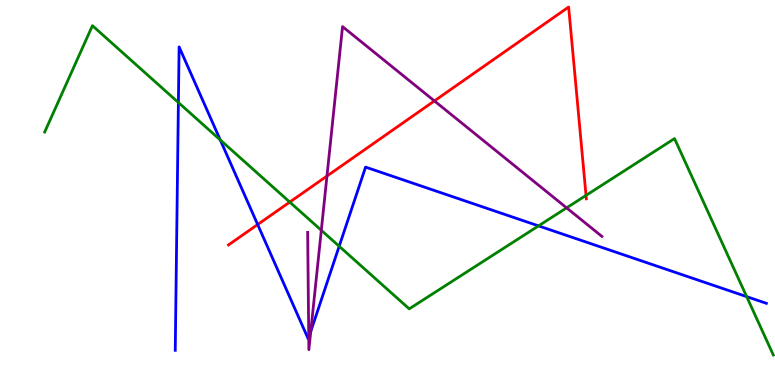[{'lines': ['blue', 'red'], 'intersections': [{'x': 3.32, 'y': 4.17}]}, {'lines': ['green', 'red'], 'intersections': [{'x': 3.74, 'y': 4.75}, {'x': 7.56, 'y': 4.92}]}, {'lines': ['purple', 'red'], 'intersections': [{'x': 4.22, 'y': 5.43}, {'x': 5.61, 'y': 7.38}]}, {'lines': ['blue', 'green'], 'intersections': [{'x': 2.3, 'y': 7.34}, {'x': 2.84, 'y': 6.37}, {'x': 4.38, 'y': 3.6}, {'x': 6.95, 'y': 4.13}, {'x': 9.63, 'y': 2.3}]}, {'lines': ['blue', 'purple'], 'intersections': [{'x': 3.98, 'y': 1.23}, {'x': 4.01, 'y': 1.39}]}, {'lines': ['green', 'purple'], 'intersections': [{'x': 4.15, 'y': 4.02}, {'x': 7.31, 'y': 4.6}]}]